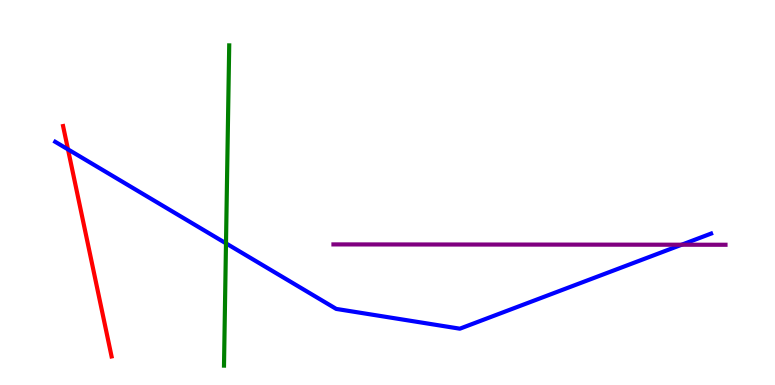[{'lines': ['blue', 'red'], 'intersections': [{'x': 0.877, 'y': 6.12}]}, {'lines': ['green', 'red'], 'intersections': []}, {'lines': ['purple', 'red'], 'intersections': []}, {'lines': ['blue', 'green'], 'intersections': [{'x': 2.92, 'y': 3.68}]}, {'lines': ['blue', 'purple'], 'intersections': [{'x': 8.8, 'y': 3.64}]}, {'lines': ['green', 'purple'], 'intersections': []}]